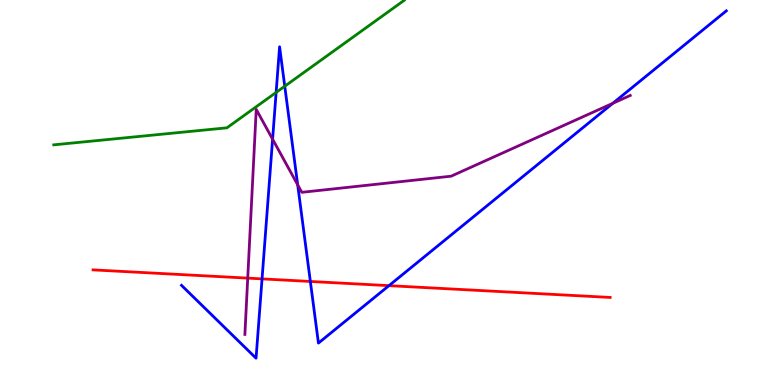[{'lines': ['blue', 'red'], 'intersections': [{'x': 3.38, 'y': 2.76}, {'x': 4.0, 'y': 2.69}, {'x': 5.02, 'y': 2.58}]}, {'lines': ['green', 'red'], 'intersections': []}, {'lines': ['purple', 'red'], 'intersections': [{'x': 3.2, 'y': 2.78}]}, {'lines': ['blue', 'green'], 'intersections': [{'x': 3.56, 'y': 7.6}, {'x': 3.67, 'y': 7.76}]}, {'lines': ['blue', 'purple'], 'intersections': [{'x': 3.52, 'y': 6.38}, {'x': 3.84, 'y': 5.2}, {'x': 7.91, 'y': 7.32}]}, {'lines': ['green', 'purple'], 'intersections': []}]